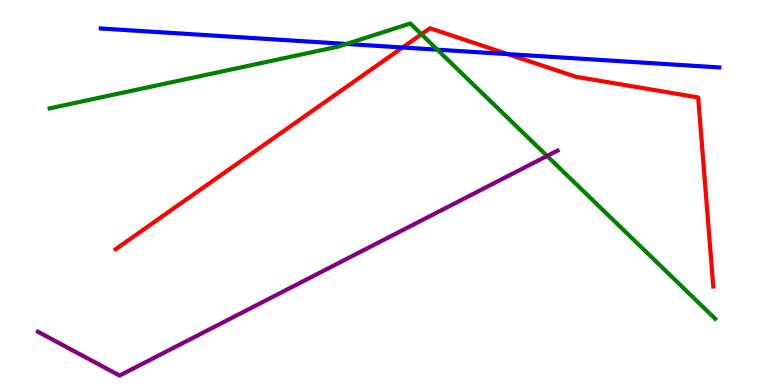[{'lines': ['blue', 'red'], 'intersections': [{'x': 5.19, 'y': 8.77}, {'x': 6.55, 'y': 8.59}]}, {'lines': ['green', 'red'], 'intersections': [{'x': 5.44, 'y': 9.11}]}, {'lines': ['purple', 'red'], 'intersections': []}, {'lines': ['blue', 'green'], 'intersections': [{'x': 4.47, 'y': 8.86}, {'x': 5.64, 'y': 8.71}]}, {'lines': ['blue', 'purple'], 'intersections': []}, {'lines': ['green', 'purple'], 'intersections': [{'x': 7.06, 'y': 5.95}]}]